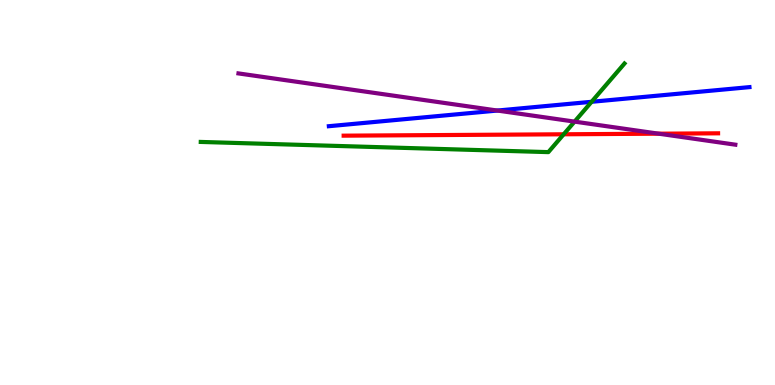[{'lines': ['blue', 'red'], 'intersections': []}, {'lines': ['green', 'red'], 'intersections': [{'x': 7.27, 'y': 6.51}]}, {'lines': ['purple', 'red'], 'intersections': [{'x': 8.5, 'y': 6.53}]}, {'lines': ['blue', 'green'], 'intersections': [{'x': 7.63, 'y': 7.36}]}, {'lines': ['blue', 'purple'], 'intersections': [{'x': 6.42, 'y': 7.13}]}, {'lines': ['green', 'purple'], 'intersections': [{'x': 7.41, 'y': 6.84}]}]